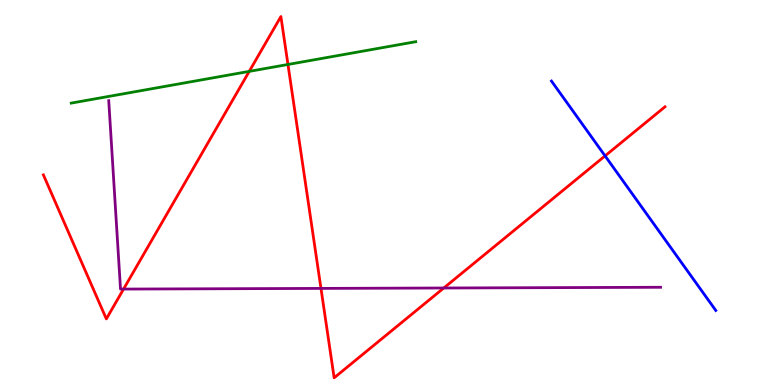[{'lines': ['blue', 'red'], 'intersections': [{'x': 7.81, 'y': 5.95}]}, {'lines': ['green', 'red'], 'intersections': [{'x': 3.22, 'y': 8.15}, {'x': 3.72, 'y': 8.33}]}, {'lines': ['purple', 'red'], 'intersections': [{'x': 1.59, 'y': 2.49}, {'x': 4.14, 'y': 2.51}, {'x': 5.73, 'y': 2.52}]}, {'lines': ['blue', 'green'], 'intersections': []}, {'lines': ['blue', 'purple'], 'intersections': []}, {'lines': ['green', 'purple'], 'intersections': []}]